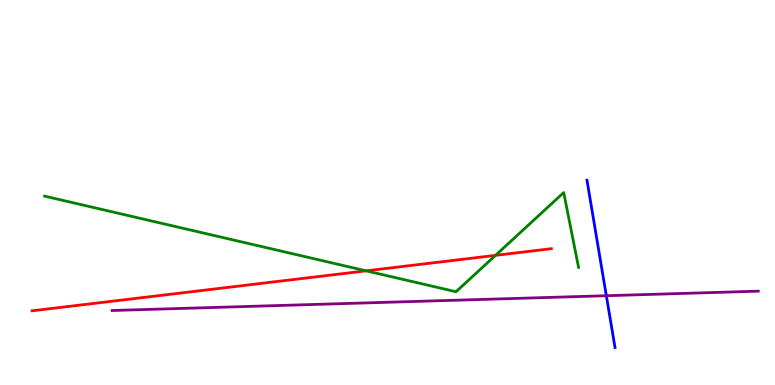[{'lines': ['blue', 'red'], 'intersections': []}, {'lines': ['green', 'red'], 'intersections': [{'x': 4.72, 'y': 2.97}, {'x': 6.39, 'y': 3.37}]}, {'lines': ['purple', 'red'], 'intersections': []}, {'lines': ['blue', 'green'], 'intersections': []}, {'lines': ['blue', 'purple'], 'intersections': [{'x': 7.82, 'y': 2.32}]}, {'lines': ['green', 'purple'], 'intersections': []}]